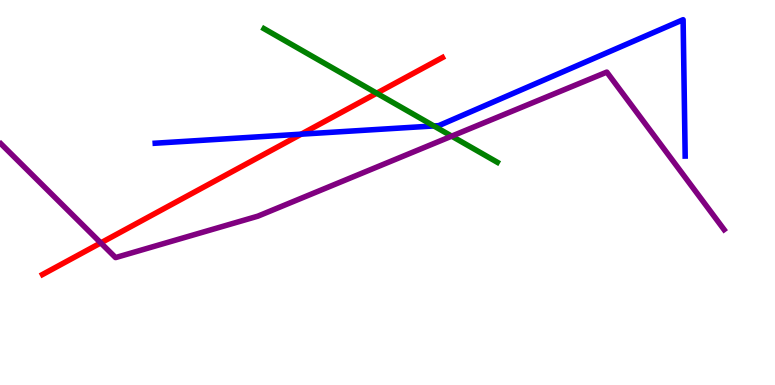[{'lines': ['blue', 'red'], 'intersections': [{'x': 3.89, 'y': 6.52}]}, {'lines': ['green', 'red'], 'intersections': [{'x': 4.86, 'y': 7.58}]}, {'lines': ['purple', 'red'], 'intersections': [{'x': 1.3, 'y': 3.69}]}, {'lines': ['blue', 'green'], 'intersections': [{'x': 5.6, 'y': 6.73}]}, {'lines': ['blue', 'purple'], 'intersections': []}, {'lines': ['green', 'purple'], 'intersections': [{'x': 5.83, 'y': 6.46}]}]